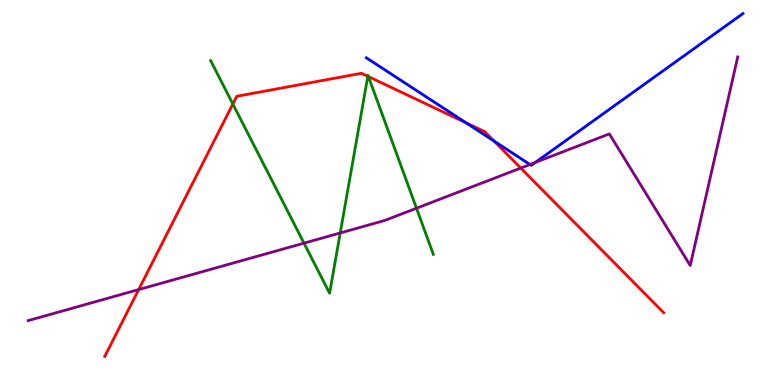[{'lines': ['blue', 'red'], 'intersections': [{'x': 6.01, 'y': 6.81}, {'x': 6.37, 'y': 6.34}]}, {'lines': ['green', 'red'], 'intersections': [{'x': 3.0, 'y': 7.3}, {'x': 4.75, 'y': 8.02}, {'x': 4.75, 'y': 8.01}]}, {'lines': ['purple', 'red'], 'intersections': [{'x': 1.79, 'y': 2.48}, {'x': 6.72, 'y': 5.63}]}, {'lines': ['blue', 'green'], 'intersections': []}, {'lines': ['blue', 'purple'], 'intersections': [{'x': 6.84, 'y': 5.73}, {'x': 6.91, 'y': 5.78}]}, {'lines': ['green', 'purple'], 'intersections': [{'x': 3.92, 'y': 3.68}, {'x': 4.39, 'y': 3.95}, {'x': 5.37, 'y': 4.59}]}]